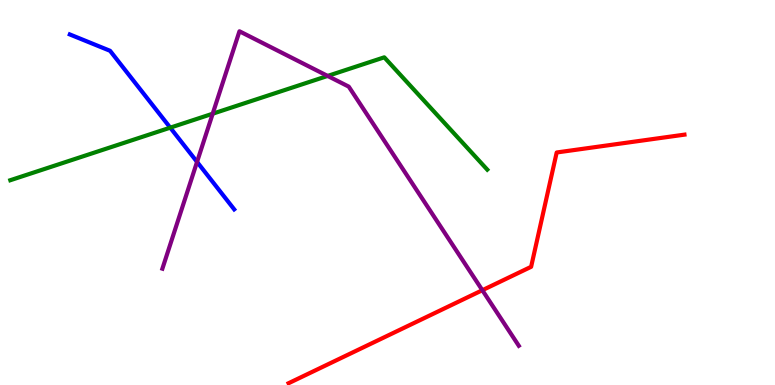[{'lines': ['blue', 'red'], 'intersections': []}, {'lines': ['green', 'red'], 'intersections': []}, {'lines': ['purple', 'red'], 'intersections': [{'x': 6.22, 'y': 2.46}]}, {'lines': ['blue', 'green'], 'intersections': [{'x': 2.2, 'y': 6.68}]}, {'lines': ['blue', 'purple'], 'intersections': [{'x': 2.54, 'y': 5.79}]}, {'lines': ['green', 'purple'], 'intersections': [{'x': 2.74, 'y': 7.05}, {'x': 4.23, 'y': 8.03}]}]